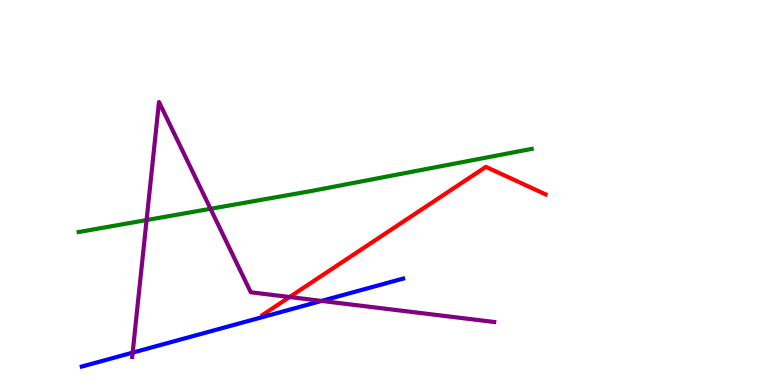[{'lines': ['blue', 'red'], 'intersections': []}, {'lines': ['green', 'red'], 'intersections': []}, {'lines': ['purple', 'red'], 'intersections': [{'x': 3.74, 'y': 2.29}]}, {'lines': ['blue', 'green'], 'intersections': []}, {'lines': ['blue', 'purple'], 'intersections': [{'x': 1.71, 'y': 0.841}, {'x': 4.15, 'y': 2.18}]}, {'lines': ['green', 'purple'], 'intersections': [{'x': 1.89, 'y': 4.28}, {'x': 2.72, 'y': 4.58}]}]